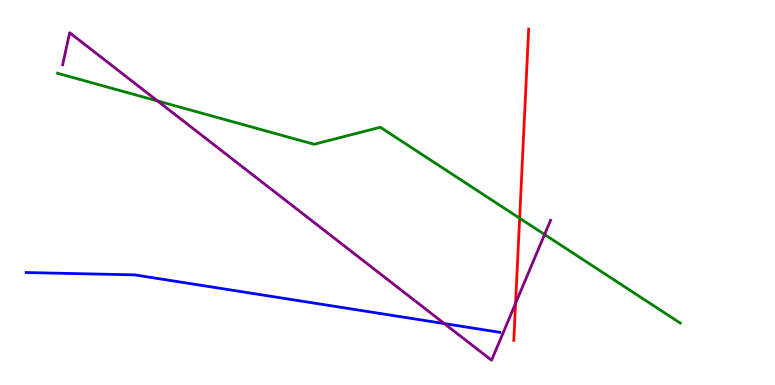[{'lines': ['blue', 'red'], 'intersections': []}, {'lines': ['green', 'red'], 'intersections': [{'x': 6.71, 'y': 4.33}]}, {'lines': ['purple', 'red'], 'intersections': [{'x': 6.65, 'y': 2.12}]}, {'lines': ['blue', 'green'], 'intersections': []}, {'lines': ['blue', 'purple'], 'intersections': [{'x': 5.73, 'y': 1.6}]}, {'lines': ['green', 'purple'], 'intersections': [{'x': 2.03, 'y': 7.38}, {'x': 7.03, 'y': 3.91}]}]